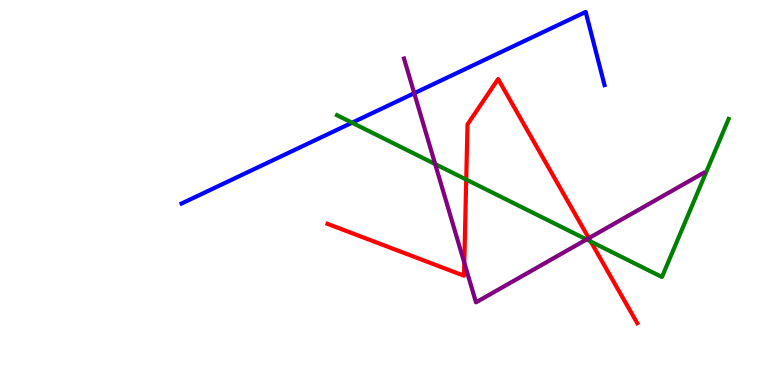[{'lines': ['blue', 'red'], 'intersections': []}, {'lines': ['green', 'red'], 'intersections': [{'x': 6.02, 'y': 5.34}, {'x': 7.62, 'y': 3.73}]}, {'lines': ['purple', 'red'], 'intersections': [{'x': 5.99, 'y': 3.18}, {'x': 7.6, 'y': 3.81}]}, {'lines': ['blue', 'green'], 'intersections': [{'x': 4.54, 'y': 6.81}]}, {'lines': ['blue', 'purple'], 'intersections': [{'x': 5.35, 'y': 7.58}]}, {'lines': ['green', 'purple'], 'intersections': [{'x': 5.62, 'y': 5.74}, {'x': 7.57, 'y': 3.78}]}]